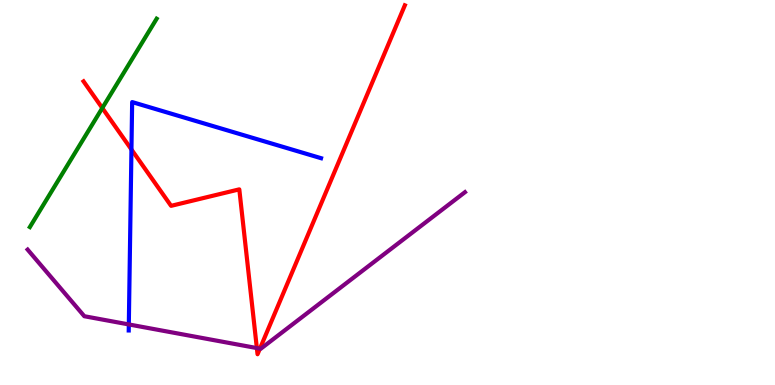[{'lines': ['blue', 'red'], 'intersections': [{'x': 1.7, 'y': 6.12}]}, {'lines': ['green', 'red'], 'intersections': [{'x': 1.32, 'y': 7.19}]}, {'lines': ['purple', 'red'], 'intersections': [{'x': 3.31, 'y': 0.959}, {'x': 3.35, 'y': 0.945}]}, {'lines': ['blue', 'green'], 'intersections': []}, {'lines': ['blue', 'purple'], 'intersections': [{'x': 1.66, 'y': 1.57}]}, {'lines': ['green', 'purple'], 'intersections': []}]